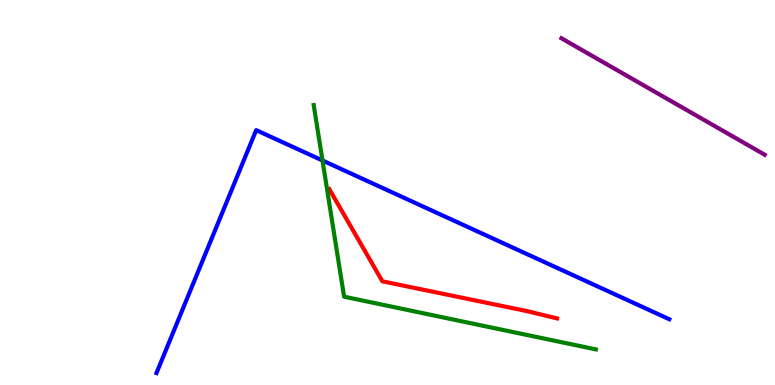[{'lines': ['blue', 'red'], 'intersections': []}, {'lines': ['green', 'red'], 'intersections': []}, {'lines': ['purple', 'red'], 'intersections': []}, {'lines': ['blue', 'green'], 'intersections': [{'x': 4.16, 'y': 5.83}]}, {'lines': ['blue', 'purple'], 'intersections': []}, {'lines': ['green', 'purple'], 'intersections': []}]